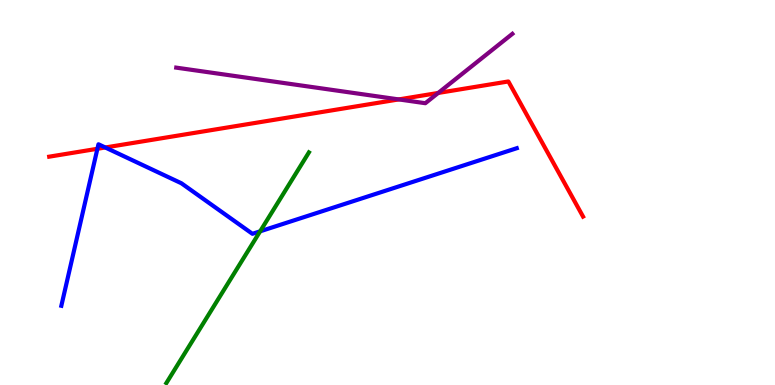[{'lines': ['blue', 'red'], 'intersections': [{'x': 1.26, 'y': 6.14}, {'x': 1.36, 'y': 6.17}]}, {'lines': ['green', 'red'], 'intersections': []}, {'lines': ['purple', 'red'], 'intersections': [{'x': 5.15, 'y': 7.42}, {'x': 5.65, 'y': 7.59}]}, {'lines': ['blue', 'green'], 'intersections': [{'x': 3.36, 'y': 3.99}]}, {'lines': ['blue', 'purple'], 'intersections': []}, {'lines': ['green', 'purple'], 'intersections': []}]